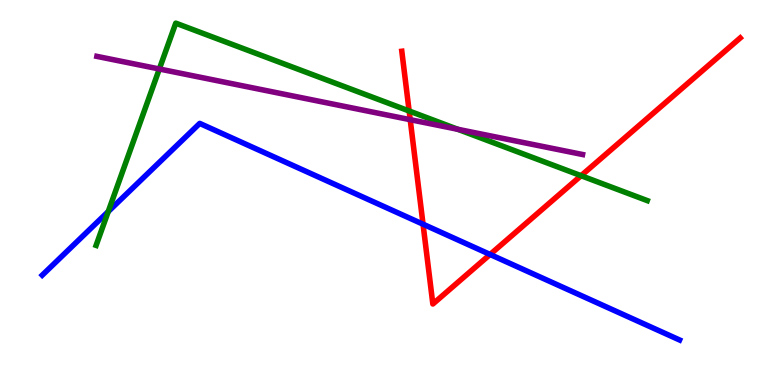[{'lines': ['blue', 'red'], 'intersections': [{'x': 5.46, 'y': 4.18}, {'x': 6.32, 'y': 3.39}]}, {'lines': ['green', 'red'], 'intersections': [{'x': 5.28, 'y': 7.12}, {'x': 7.5, 'y': 5.44}]}, {'lines': ['purple', 'red'], 'intersections': [{'x': 5.29, 'y': 6.89}]}, {'lines': ['blue', 'green'], 'intersections': [{'x': 1.4, 'y': 4.5}]}, {'lines': ['blue', 'purple'], 'intersections': []}, {'lines': ['green', 'purple'], 'intersections': [{'x': 2.06, 'y': 8.21}, {'x': 5.91, 'y': 6.64}]}]